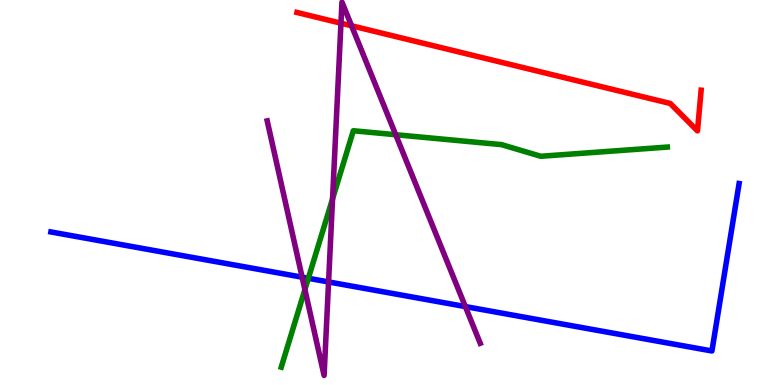[{'lines': ['blue', 'red'], 'intersections': []}, {'lines': ['green', 'red'], 'intersections': []}, {'lines': ['purple', 'red'], 'intersections': [{'x': 4.4, 'y': 9.4}, {'x': 4.54, 'y': 9.33}]}, {'lines': ['blue', 'green'], 'intersections': [{'x': 3.98, 'y': 2.77}]}, {'lines': ['blue', 'purple'], 'intersections': [{'x': 3.9, 'y': 2.8}, {'x': 4.24, 'y': 2.68}, {'x': 6.0, 'y': 2.04}]}, {'lines': ['green', 'purple'], 'intersections': [{'x': 3.93, 'y': 2.48}, {'x': 4.29, 'y': 4.83}, {'x': 5.11, 'y': 6.5}]}]